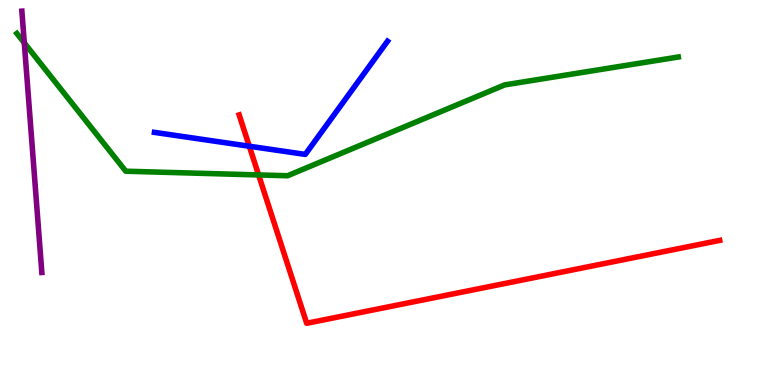[{'lines': ['blue', 'red'], 'intersections': [{'x': 3.22, 'y': 6.2}]}, {'lines': ['green', 'red'], 'intersections': [{'x': 3.34, 'y': 5.46}]}, {'lines': ['purple', 'red'], 'intersections': []}, {'lines': ['blue', 'green'], 'intersections': []}, {'lines': ['blue', 'purple'], 'intersections': []}, {'lines': ['green', 'purple'], 'intersections': [{'x': 0.313, 'y': 8.89}]}]